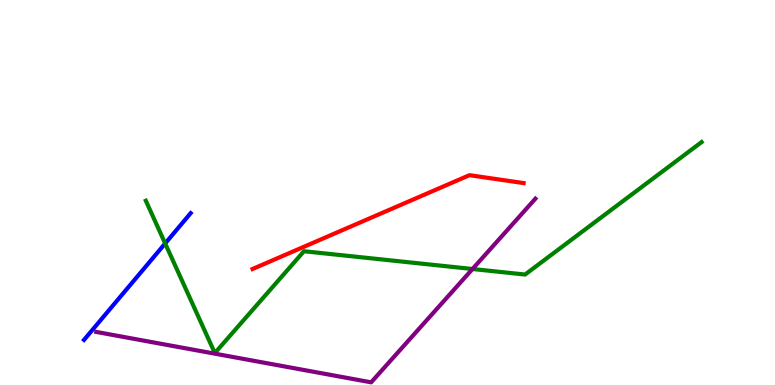[{'lines': ['blue', 'red'], 'intersections': []}, {'lines': ['green', 'red'], 'intersections': []}, {'lines': ['purple', 'red'], 'intersections': []}, {'lines': ['blue', 'green'], 'intersections': [{'x': 2.13, 'y': 3.68}]}, {'lines': ['blue', 'purple'], 'intersections': []}, {'lines': ['green', 'purple'], 'intersections': [{'x': 6.1, 'y': 3.01}]}]